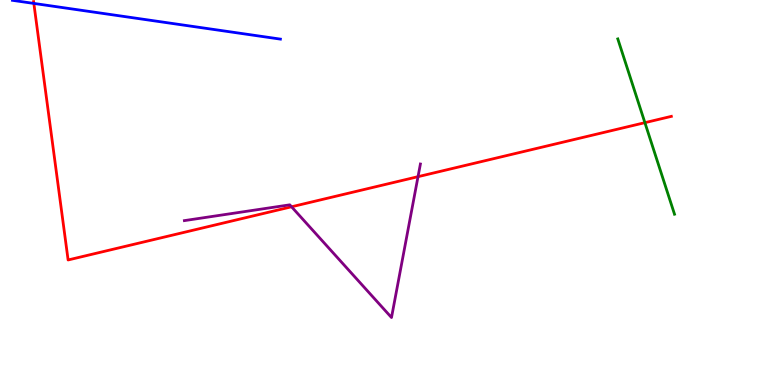[{'lines': ['blue', 'red'], 'intersections': [{'x': 0.437, 'y': 9.91}]}, {'lines': ['green', 'red'], 'intersections': [{'x': 8.32, 'y': 6.81}]}, {'lines': ['purple', 'red'], 'intersections': [{'x': 3.76, 'y': 4.63}, {'x': 5.39, 'y': 5.41}]}, {'lines': ['blue', 'green'], 'intersections': []}, {'lines': ['blue', 'purple'], 'intersections': []}, {'lines': ['green', 'purple'], 'intersections': []}]